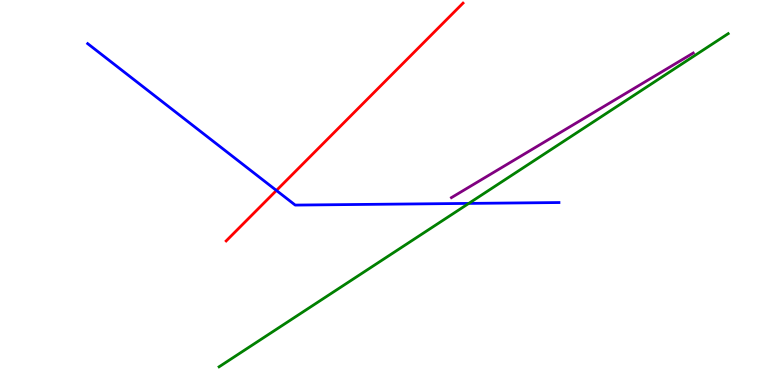[{'lines': ['blue', 'red'], 'intersections': [{'x': 3.57, 'y': 5.05}]}, {'lines': ['green', 'red'], 'intersections': []}, {'lines': ['purple', 'red'], 'intersections': []}, {'lines': ['blue', 'green'], 'intersections': [{'x': 6.05, 'y': 4.72}]}, {'lines': ['blue', 'purple'], 'intersections': []}, {'lines': ['green', 'purple'], 'intersections': []}]